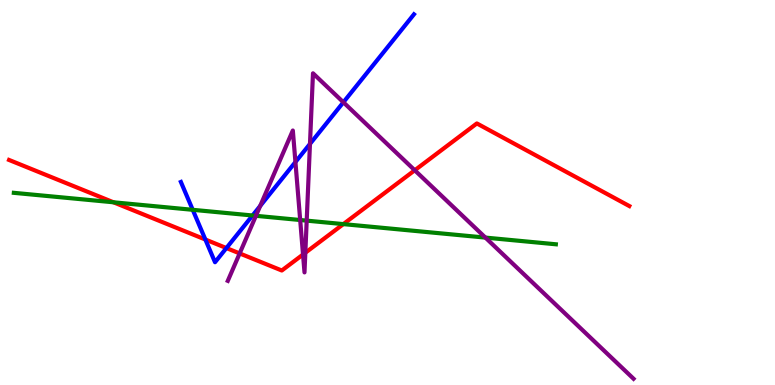[{'lines': ['blue', 'red'], 'intersections': [{'x': 2.65, 'y': 3.78}, {'x': 2.92, 'y': 3.56}]}, {'lines': ['green', 'red'], 'intersections': [{'x': 1.46, 'y': 4.75}, {'x': 4.43, 'y': 4.18}]}, {'lines': ['purple', 'red'], 'intersections': [{'x': 3.09, 'y': 3.42}, {'x': 3.91, 'y': 3.39}, {'x': 3.94, 'y': 3.43}, {'x': 5.35, 'y': 5.58}]}, {'lines': ['blue', 'green'], 'intersections': [{'x': 2.49, 'y': 4.55}, {'x': 3.26, 'y': 4.4}]}, {'lines': ['blue', 'purple'], 'intersections': [{'x': 3.36, 'y': 4.65}, {'x': 3.81, 'y': 5.79}, {'x': 4.0, 'y': 6.26}, {'x': 4.43, 'y': 7.34}]}, {'lines': ['green', 'purple'], 'intersections': [{'x': 3.3, 'y': 4.39}, {'x': 3.87, 'y': 4.29}, {'x': 3.96, 'y': 4.27}, {'x': 6.26, 'y': 3.83}]}]